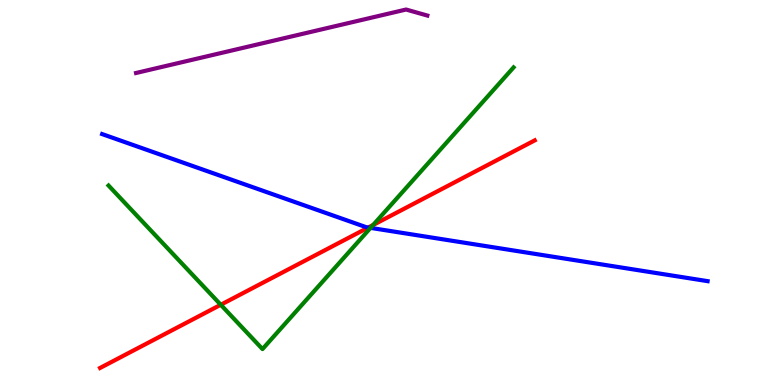[{'lines': ['blue', 'red'], 'intersections': [{'x': 4.75, 'y': 4.09}]}, {'lines': ['green', 'red'], 'intersections': [{'x': 2.85, 'y': 2.08}, {'x': 4.81, 'y': 4.16}]}, {'lines': ['purple', 'red'], 'intersections': []}, {'lines': ['blue', 'green'], 'intersections': [{'x': 4.78, 'y': 4.08}]}, {'lines': ['blue', 'purple'], 'intersections': []}, {'lines': ['green', 'purple'], 'intersections': []}]